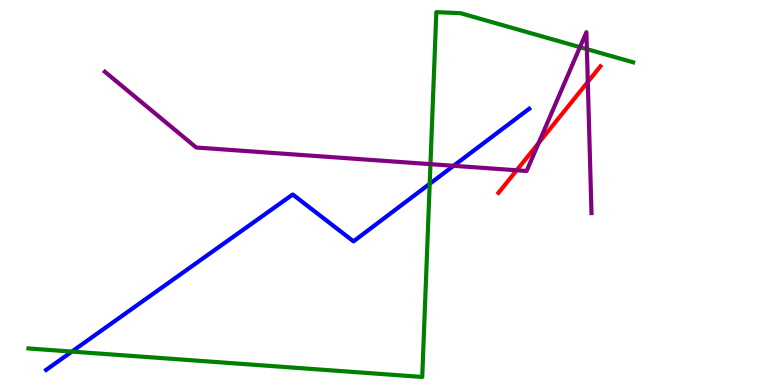[{'lines': ['blue', 'red'], 'intersections': []}, {'lines': ['green', 'red'], 'intersections': []}, {'lines': ['purple', 'red'], 'intersections': [{'x': 6.67, 'y': 5.58}, {'x': 6.95, 'y': 6.29}, {'x': 7.58, 'y': 7.87}]}, {'lines': ['blue', 'green'], 'intersections': [{'x': 0.928, 'y': 0.868}, {'x': 5.54, 'y': 5.22}]}, {'lines': ['blue', 'purple'], 'intersections': [{'x': 5.85, 'y': 5.69}]}, {'lines': ['green', 'purple'], 'intersections': [{'x': 5.55, 'y': 5.74}, {'x': 7.48, 'y': 8.78}, {'x': 7.57, 'y': 8.72}]}]